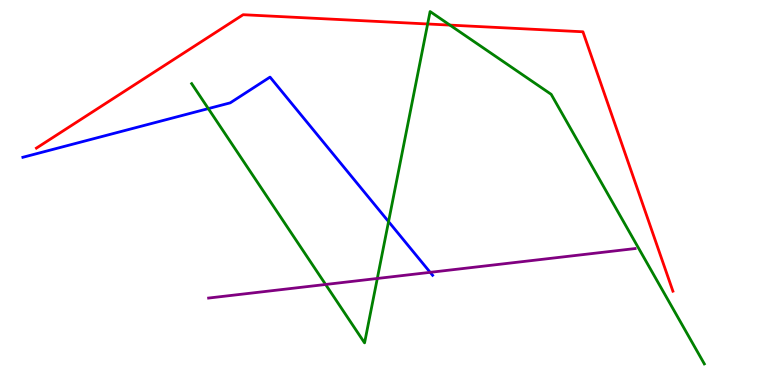[{'lines': ['blue', 'red'], 'intersections': []}, {'lines': ['green', 'red'], 'intersections': [{'x': 5.52, 'y': 9.38}, {'x': 5.81, 'y': 9.35}]}, {'lines': ['purple', 'red'], 'intersections': []}, {'lines': ['blue', 'green'], 'intersections': [{'x': 2.69, 'y': 7.18}, {'x': 5.01, 'y': 4.24}]}, {'lines': ['blue', 'purple'], 'intersections': [{'x': 5.55, 'y': 2.93}]}, {'lines': ['green', 'purple'], 'intersections': [{'x': 4.2, 'y': 2.61}, {'x': 4.87, 'y': 2.77}]}]